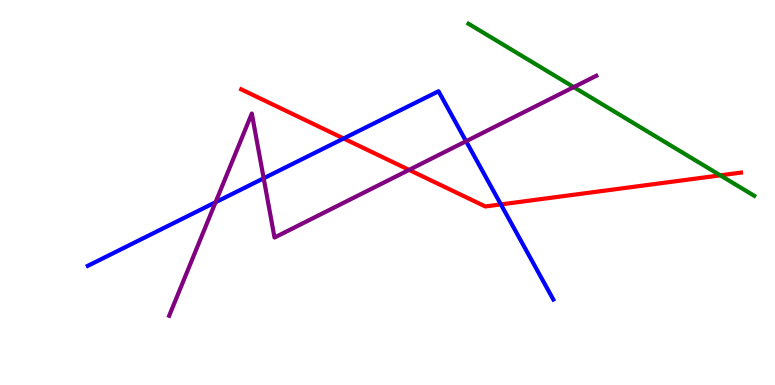[{'lines': ['blue', 'red'], 'intersections': [{'x': 4.43, 'y': 6.4}, {'x': 6.46, 'y': 4.69}]}, {'lines': ['green', 'red'], 'intersections': [{'x': 9.29, 'y': 5.45}]}, {'lines': ['purple', 'red'], 'intersections': [{'x': 5.28, 'y': 5.59}]}, {'lines': ['blue', 'green'], 'intersections': []}, {'lines': ['blue', 'purple'], 'intersections': [{'x': 2.78, 'y': 4.75}, {'x': 3.4, 'y': 5.37}, {'x': 6.01, 'y': 6.33}]}, {'lines': ['green', 'purple'], 'intersections': [{'x': 7.4, 'y': 7.74}]}]